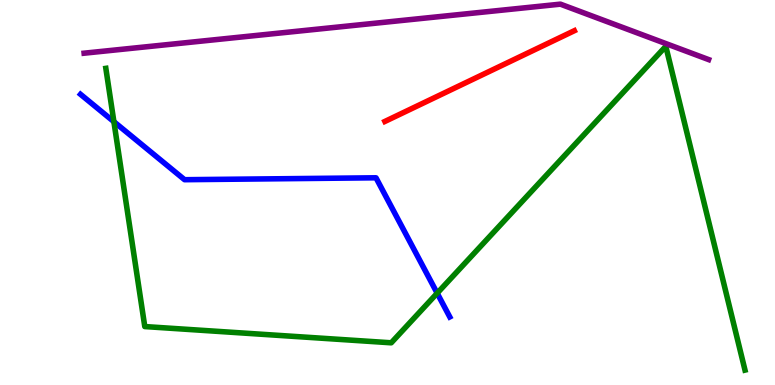[{'lines': ['blue', 'red'], 'intersections': []}, {'lines': ['green', 'red'], 'intersections': []}, {'lines': ['purple', 'red'], 'intersections': []}, {'lines': ['blue', 'green'], 'intersections': [{'x': 1.47, 'y': 6.84}, {'x': 5.64, 'y': 2.38}]}, {'lines': ['blue', 'purple'], 'intersections': []}, {'lines': ['green', 'purple'], 'intersections': []}]